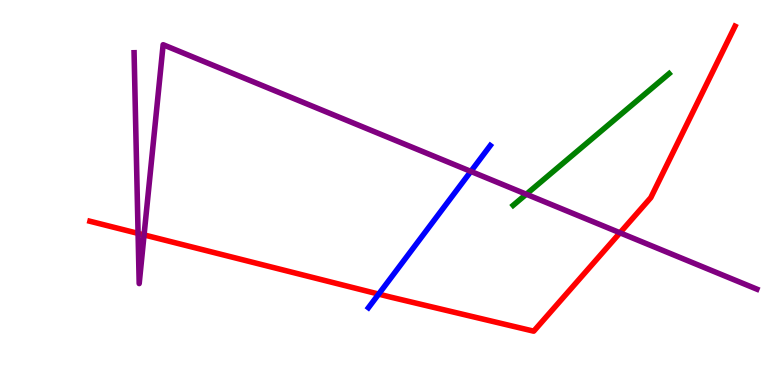[{'lines': ['blue', 'red'], 'intersections': [{'x': 4.89, 'y': 2.36}]}, {'lines': ['green', 'red'], 'intersections': []}, {'lines': ['purple', 'red'], 'intersections': [{'x': 1.78, 'y': 3.94}, {'x': 1.86, 'y': 3.9}, {'x': 8.0, 'y': 3.95}]}, {'lines': ['blue', 'green'], 'intersections': []}, {'lines': ['blue', 'purple'], 'intersections': [{'x': 6.08, 'y': 5.55}]}, {'lines': ['green', 'purple'], 'intersections': [{'x': 6.79, 'y': 4.96}]}]